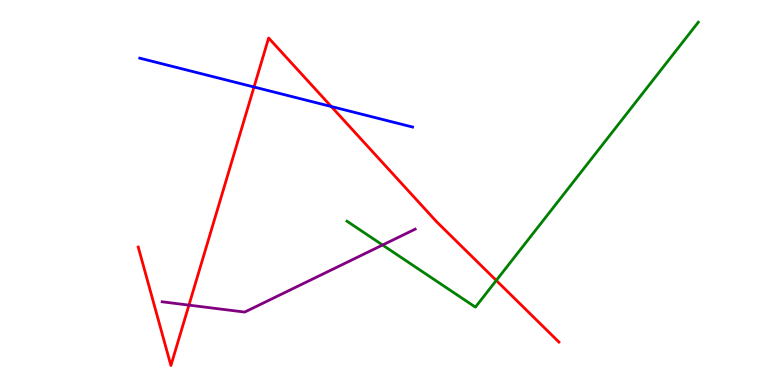[{'lines': ['blue', 'red'], 'intersections': [{'x': 3.28, 'y': 7.74}, {'x': 4.27, 'y': 7.23}]}, {'lines': ['green', 'red'], 'intersections': [{'x': 6.4, 'y': 2.72}]}, {'lines': ['purple', 'red'], 'intersections': [{'x': 2.44, 'y': 2.07}]}, {'lines': ['blue', 'green'], 'intersections': []}, {'lines': ['blue', 'purple'], 'intersections': []}, {'lines': ['green', 'purple'], 'intersections': [{'x': 4.94, 'y': 3.64}]}]